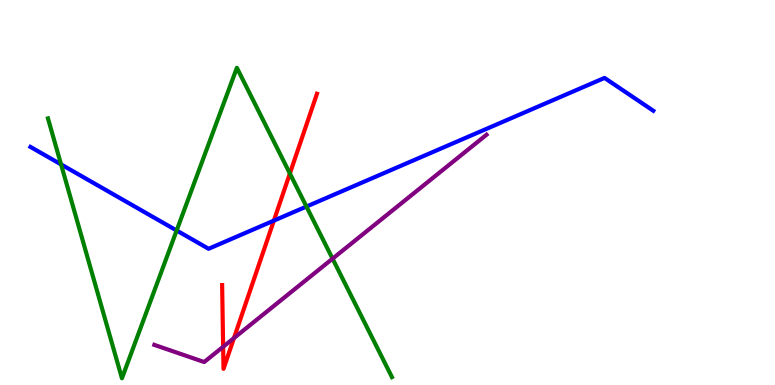[{'lines': ['blue', 'red'], 'intersections': [{'x': 3.53, 'y': 4.27}]}, {'lines': ['green', 'red'], 'intersections': [{'x': 3.74, 'y': 5.49}]}, {'lines': ['purple', 'red'], 'intersections': [{'x': 2.88, 'y': 0.993}, {'x': 3.02, 'y': 1.22}]}, {'lines': ['blue', 'green'], 'intersections': [{'x': 0.788, 'y': 5.73}, {'x': 2.28, 'y': 4.01}, {'x': 3.95, 'y': 4.63}]}, {'lines': ['blue', 'purple'], 'intersections': []}, {'lines': ['green', 'purple'], 'intersections': [{'x': 4.29, 'y': 3.28}]}]